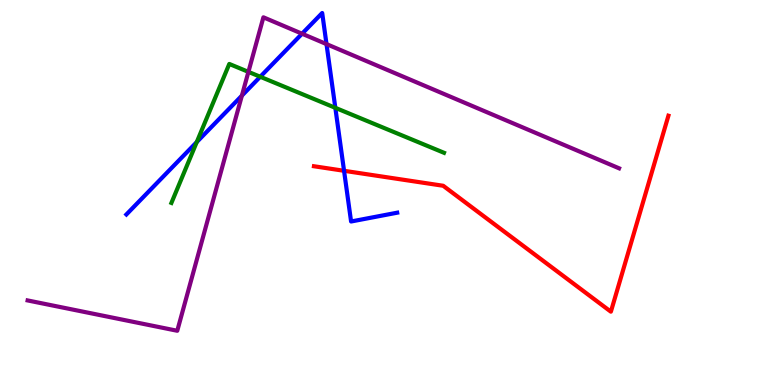[{'lines': ['blue', 'red'], 'intersections': [{'x': 4.44, 'y': 5.56}]}, {'lines': ['green', 'red'], 'intersections': []}, {'lines': ['purple', 'red'], 'intersections': []}, {'lines': ['blue', 'green'], 'intersections': [{'x': 2.54, 'y': 6.31}, {'x': 3.36, 'y': 8.01}, {'x': 4.33, 'y': 7.2}]}, {'lines': ['blue', 'purple'], 'intersections': [{'x': 3.12, 'y': 7.52}, {'x': 3.9, 'y': 9.12}, {'x': 4.21, 'y': 8.85}]}, {'lines': ['green', 'purple'], 'intersections': [{'x': 3.21, 'y': 8.13}]}]